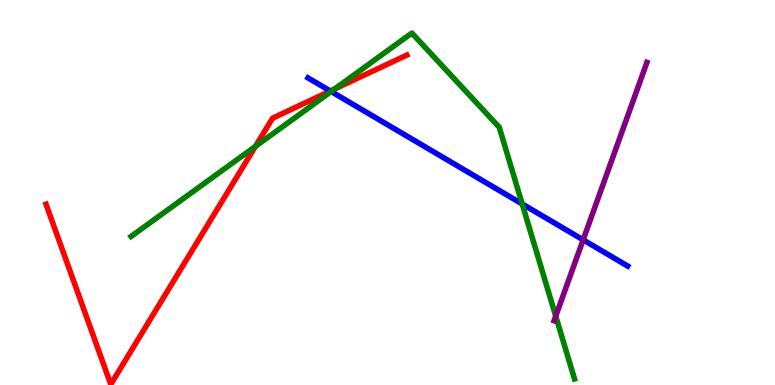[{'lines': ['blue', 'red'], 'intersections': [{'x': 4.26, 'y': 7.64}]}, {'lines': ['green', 'red'], 'intersections': [{'x': 3.3, 'y': 6.2}, {'x': 4.32, 'y': 7.69}]}, {'lines': ['purple', 'red'], 'intersections': []}, {'lines': ['blue', 'green'], 'intersections': [{'x': 4.27, 'y': 7.62}, {'x': 6.74, 'y': 4.7}]}, {'lines': ['blue', 'purple'], 'intersections': [{'x': 7.52, 'y': 3.77}]}, {'lines': ['green', 'purple'], 'intersections': [{'x': 7.17, 'y': 1.79}]}]